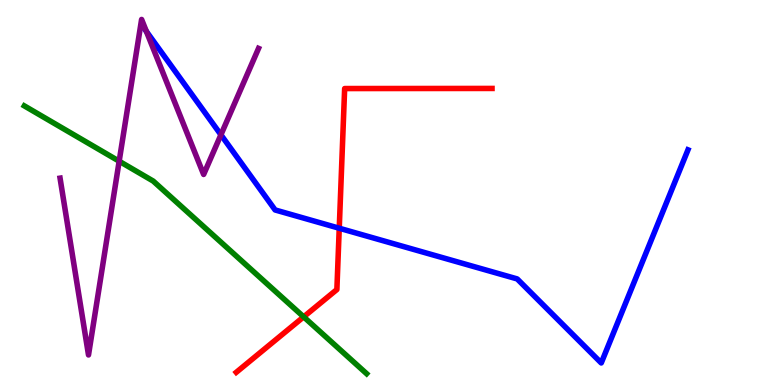[{'lines': ['blue', 'red'], 'intersections': [{'x': 4.38, 'y': 4.07}]}, {'lines': ['green', 'red'], 'intersections': [{'x': 3.92, 'y': 1.77}]}, {'lines': ['purple', 'red'], 'intersections': []}, {'lines': ['blue', 'green'], 'intersections': []}, {'lines': ['blue', 'purple'], 'intersections': [{'x': 1.89, 'y': 9.18}, {'x': 2.85, 'y': 6.5}]}, {'lines': ['green', 'purple'], 'intersections': [{'x': 1.54, 'y': 5.81}]}]